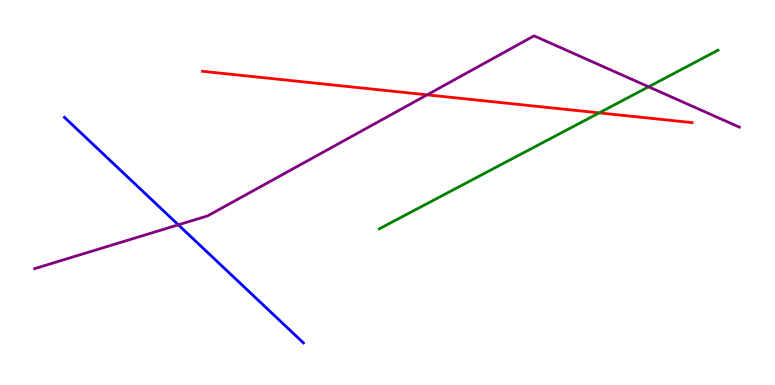[{'lines': ['blue', 'red'], 'intersections': []}, {'lines': ['green', 'red'], 'intersections': [{'x': 7.73, 'y': 7.07}]}, {'lines': ['purple', 'red'], 'intersections': [{'x': 5.51, 'y': 7.54}]}, {'lines': ['blue', 'green'], 'intersections': []}, {'lines': ['blue', 'purple'], 'intersections': [{'x': 2.3, 'y': 4.16}]}, {'lines': ['green', 'purple'], 'intersections': [{'x': 8.37, 'y': 7.75}]}]